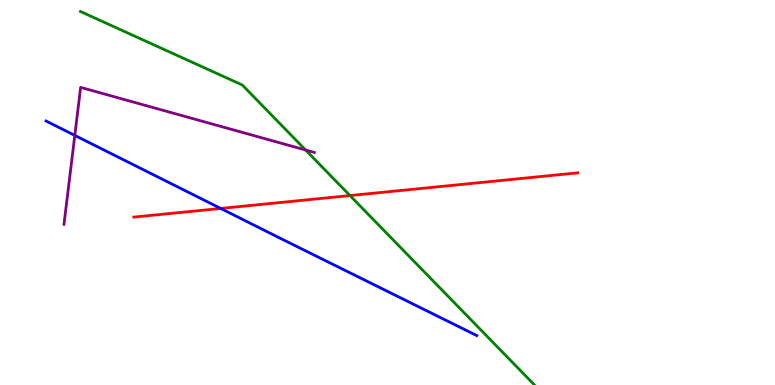[{'lines': ['blue', 'red'], 'intersections': [{'x': 2.85, 'y': 4.59}]}, {'lines': ['green', 'red'], 'intersections': [{'x': 4.52, 'y': 4.92}]}, {'lines': ['purple', 'red'], 'intersections': []}, {'lines': ['blue', 'green'], 'intersections': []}, {'lines': ['blue', 'purple'], 'intersections': [{'x': 0.965, 'y': 6.48}]}, {'lines': ['green', 'purple'], 'intersections': [{'x': 3.94, 'y': 6.1}]}]